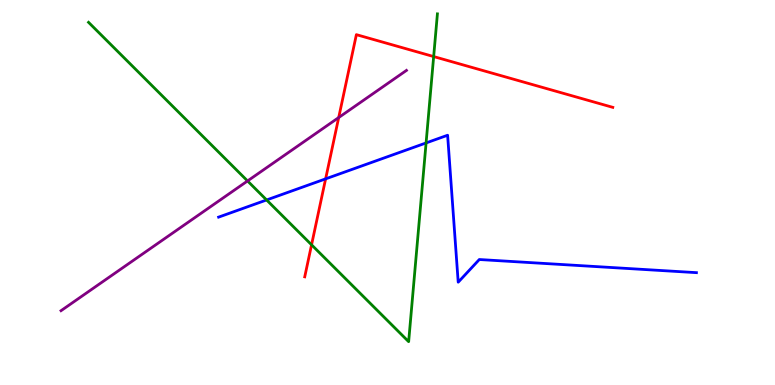[{'lines': ['blue', 'red'], 'intersections': [{'x': 4.2, 'y': 5.35}]}, {'lines': ['green', 'red'], 'intersections': [{'x': 4.02, 'y': 3.64}, {'x': 5.6, 'y': 8.53}]}, {'lines': ['purple', 'red'], 'intersections': [{'x': 4.37, 'y': 6.95}]}, {'lines': ['blue', 'green'], 'intersections': [{'x': 3.44, 'y': 4.81}, {'x': 5.5, 'y': 6.29}]}, {'lines': ['blue', 'purple'], 'intersections': []}, {'lines': ['green', 'purple'], 'intersections': [{'x': 3.19, 'y': 5.3}]}]